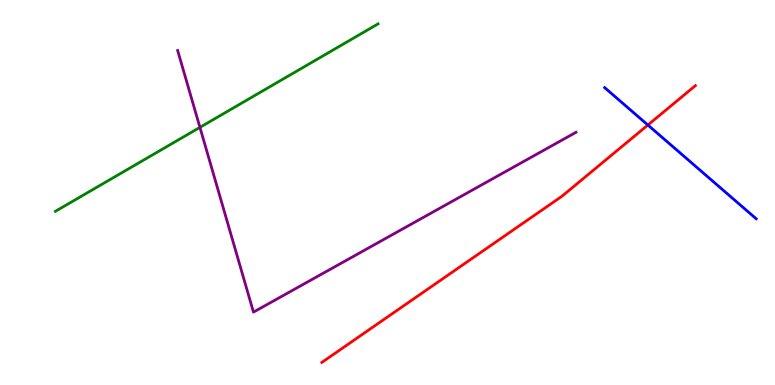[{'lines': ['blue', 'red'], 'intersections': [{'x': 8.36, 'y': 6.75}]}, {'lines': ['green', 'red'], 'intersections': []}, {'lines': ['purple', 'red'], 'intersections': []}, {'lines': ['blue', 'green'], 'intersections': []}, {'lines': ['blue', 'purple'], 'intersections': []}, {'lines': ['green', 'purple'], 'intersections': [{'x': 2.58, 'y': 6.69}]}]